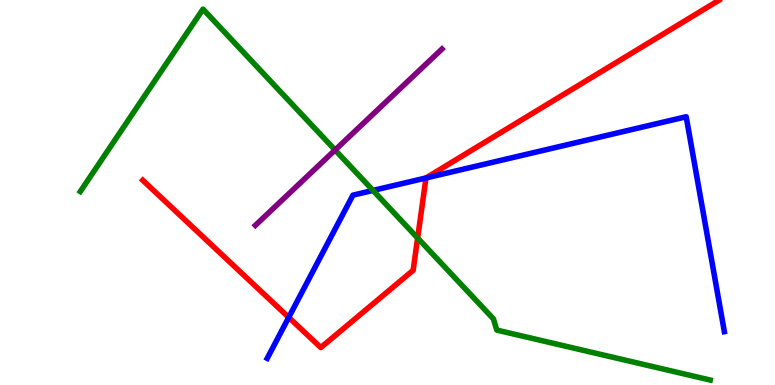[{'lines': ['blue', 'red'], 'intersections': [{'x': 3.73, 'y': 1.76}, {'x': 5.5, 'y': 5.38}]}, {'lines': ['green', 'red'], 'intersections': [{'x': 5.39, 'y': 3.82}]}, {'lines': ['purple', 'red'], 'intersections': []}, {'lines': ['blue', 'green'], 'intersections': [{'x': 4.81, 'y': 5.05}]}, {'lines': ['blue', 'purple'], 'intersections': []}, {'lines': ['green', 'purple'], 'intersections': [{'x': 4.32, 'y': 6.1}]}]